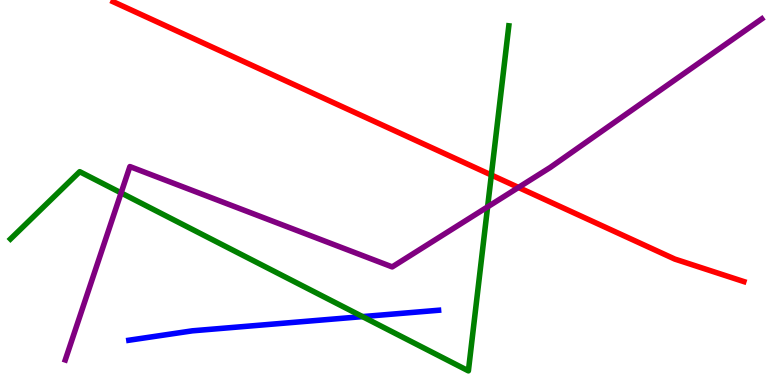[{'lines': ['blue', 'red'], 'intersections': []}, {'lines': ['green', 'red'], 'intersections': [{'x': 6.34, 'y': 5.45}]}, {'lines': ['purple', 'red'], 'intersections': [{'x': 6.69, 'y': 5.13}]}, {'lines': ['blue', 'green'], 'intersections': [{'x': 4.68, 'y': 1.78}]}, {'lines': ['blue', 'purple'], 'intersections': []}, {'lines': ['green', 'purple'], 'intersections': [{'x': 1.56, 'y': 4.99}, {'x': 6.29, 'y': 4.63}]}]